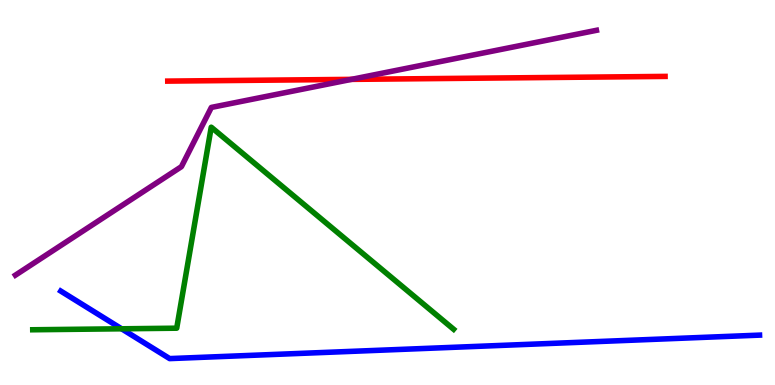[{'lines': ['blue', 'red'], 'intersections': []}, {'lines': ['green', 'red'], 'intersections': []}, {'lines': ['purple', 'red'], 'intersections': [{'x': 4.53, 'y': 7.94}]}, {'lines': ['blue', 'green'], 'intersections': [{'x': 1.57, 'y': 1.46}]}, {'lines': ['blue', 'purple'], 'intersections': []}, {'lines': ['green', 'purple'], 'intersections': []}]